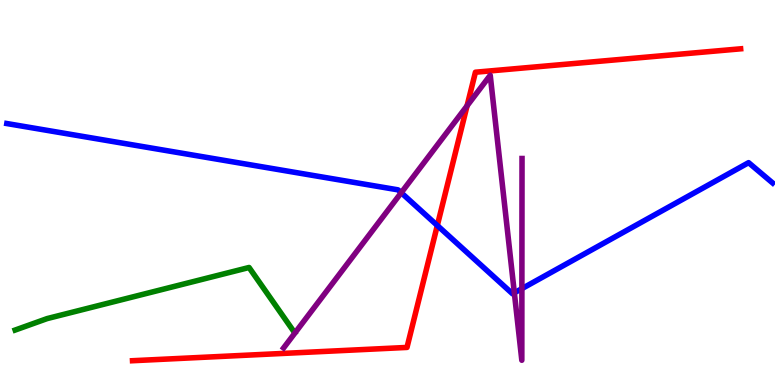[{'lines': ['blue', 'red'], 'intersections': [{'x': 5.64, 'y': 4.14}]}, {'lines': ['green', 'red'], 'intersections': []}, {'lines': ['purple', 'red'], 'intersections': [{'x': 6.03, 'y': 7.25}]}, {'lines': ['blue', 'green'], 'intersections': []}, {'lines': ['blue', 'purple'], 'intersections': [{'x': 5.18, 'y': 4.99}, {'x': 6.64, 'y': 2.39}, {'x': 6.73, 'y': 2.5}]}, {'lines': ['green', 'purple'], 'intersections': []}]